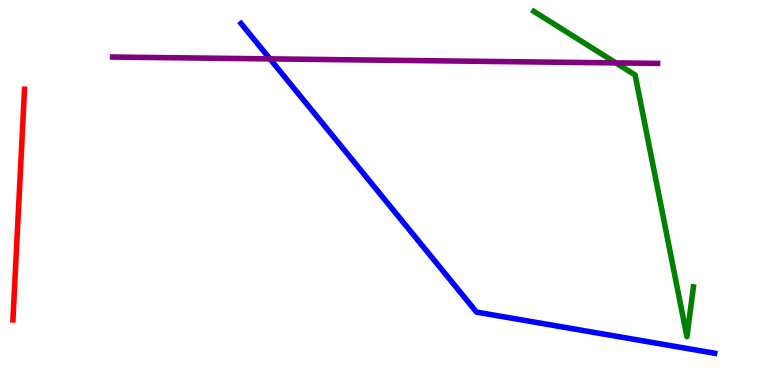[{'lines': ['blue', 'red'], 'intersections': []}, {'lines': ['green', 'red'], 'intersections': []}, {'lines': ['purple', 'red'], 'intersections': []}, {'lines': ['blue', 'green'], 'intersections': []}, {'lines': ['blue', 'purple'], 'intersections': [{'x': 3.48, 'y': 8.47}]}, {'lines': ['green', 'purple'], 'intersections': [{'x': 7.95, 'y': 8.37}]}]